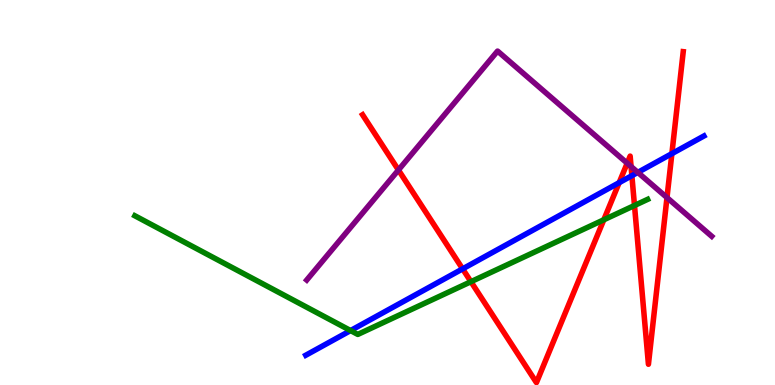[{'lines': ['blue', 'red'], 'intersections': [{'x': 5.97, 'y': 3.02}, {'x': 7.99, 'y': 5.26}, {'x': 8.15, 'y': 5.44}, {'x': 8.67, 'y': 6.01}]}, {'lines': ['green', 'red'], 'intersections': [{'x': 6.08, 'y': 2.68}, {'x': 7.79, 'y': 4.29}, {'x': 8.19, 'y': 4.66}]}, {'lines': ['purple', 'red'], 'intersections': [{'x': 5.14, 'y': 5.58}, {'x': 8.09, 'y': 5.76}, {'x': 8.14, 'y': 5.67}, {'x': 8.61, 'y': 4.87}]}, {'lines': ['blue', 'green'], 'intersections': [{'x': 4.52, 'y': 1.41}]}, {'lines': ['blue', 'purple'], 'intersections': [{'x': 8.23, 'y': 5.52}]}, {'lines': ['green', 'purple'], 'intersections': []}]